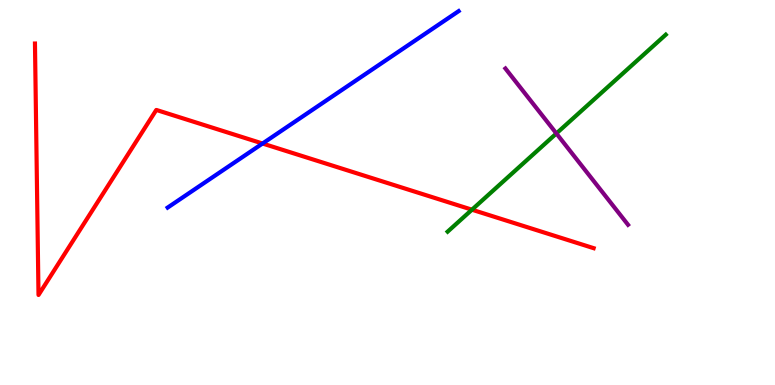[{'lines': ['blue', 'red'], 'intersections': [{'x': 3.39, 'y': 6.27}]}, {'lines': ['green', 'red'], 'intersections': [{'x': 6.09, 'y': 4.55}]}, {'lines': ['purple', 'red'], 'intersections': []}, {'lines': ['blue', 'green'], 'intersections': []}, {'lines': ['blue', 'purple'], 'intersections': []}, {'lines': ['green', 'purple'], 'intersections': [{'x': 7.18, 'y': 6.53}]}]